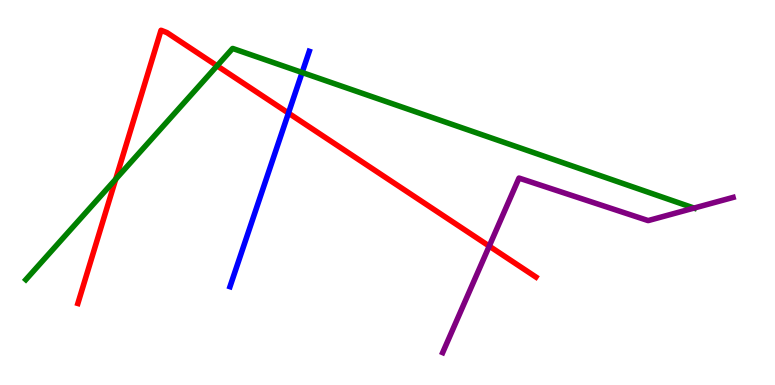[{'lines': ['blue', 'red'], 'intersections': [{'x': 3.72, 'y': 7.06}]}, {'lines': ['green', 'red'], 'intersections': [{'x': 1.49, 'y': 5.35}, {'x': 2.8, 'y': 8.29}]}, {'lines': ['purple', 'red'], 'intersections': [{'x': 6.31, 'y': 3.61}]}, {'lines': ['blue', 'green'], 'intersections': [{'x': 3.9, 'y': 8.12}]}, {'lines': ['blue', 'purple'], 'intersections': []}, {'lines': ['green', 'purple'], 'intersections': [{'x': 8.95, 'y': 4.6}]}]